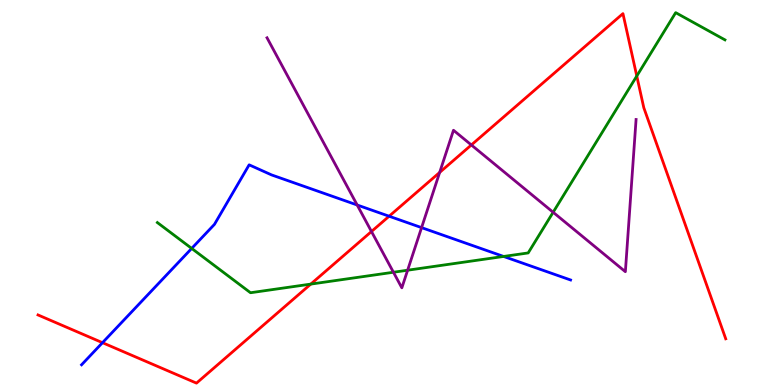[{'lines': ['blue', 'red'], 'intersections': [{'x': 1.32, 'y': 1.1}, {'x': 5.02, 'y': 4.38}]}, {'lines': ['green', 'red'], 'intersections': [{'x': 4.01, 'y': 2.62}, {'x': 8.22, 'y': 8.03}]}, {'lines': ['purple', 'red'], 'intersections': [{'x': 4.79, 'y': 3.99}, {'x': 5.67, 'y': 5.52}, {'x': 6.08, 'y': 6.23}]}, {'lines': ['blue', 'green'], 'intersections': [{'x': 2.47, 'y': 3.55}, {'x': 6.5, 'y': 3.34}]}, {'lines': ['blue', 'purple'], 'intersections': [{'x': 4.61, 'y': 4.68}, {'x': 5.44, 'y': 4.09}]}, {'lines': ['green', 'purple'], 'intersections': [{'x': 5.08, 'y': 2.93}, {'x': 5.26, 'y': 2.98}, {'x': 7.14, 'y': 4.49}]}]